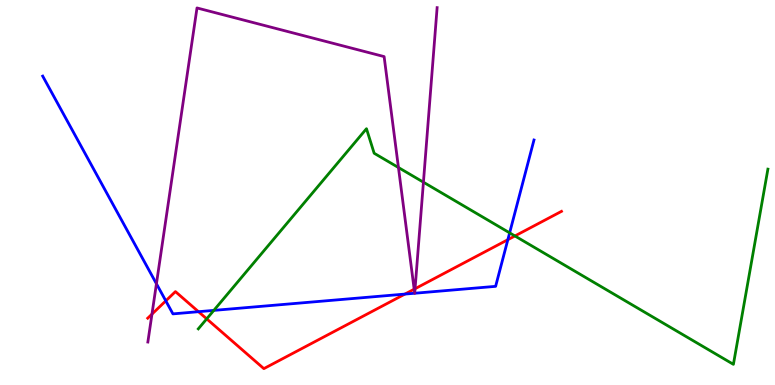[{'lines': ['blue', 'red'], 'intersections': [{'x': 2.14, 'y': 2.19}, {'x': 2.56, 'y': 1.9}, {'x': 5.22, 'y': 2.36}, {'x': 6.55, 'y': 3.77}]}, {'lines': ['green', 'red'], 'intersections': [{'x': 2.67, 'y': 1.72}, {'x': 6.64, 'y': 3.87}]}, {'lines': ['purple', 'red'], 'intersections': [{'x': 1.96, 'y': 1.84}, {'x': 5.34, 'y': 2.49}, {'x': 5.36, 'y': 2.5}]}, {'lines': ['blue', 'green'], 'intersections': [{'x': 2.76, 'y': 1.94}, {'x': 6.58, 'y': 3.95}]}, {'lines': ['blue', 'purple'], 'intersections': [{'x': 2.02, 'y': 2.63}, {'x': 5.35, 'y': 2.38}, {'x': 5.35, 'y': 2.38}]}, {'lines': ['green', 'purple'], 'intersections': [{'x': 5.14, 'y': 5.65}, {'x': 5.46, 'y': 5.27}]}]